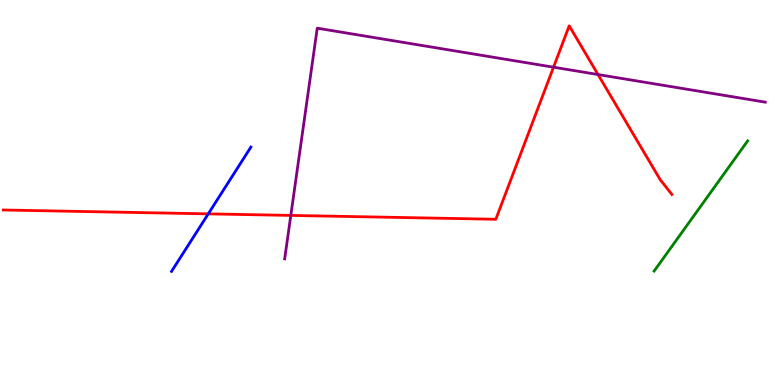[{'lines': ['blue', 'red'], 'intersections': [{'x': 2.69, 'y': 4.45}]}, {'lines': ['green', 'red'], 'intersections': []}, {'lines': ['purple', 'red'], 'intersections': [{'x': 3.75, 'y': 4.4}, {'x': 7.14, 'y': 8.25}, {'x': 7.72, 'y': 8.06}]}, {'lines': ['blue', 'green'], 'intersections': []}, {'lines': ['blue', 'purple'], 'intersections': []}, {'lines': ['green', 'purple'], 'intersections': []}]